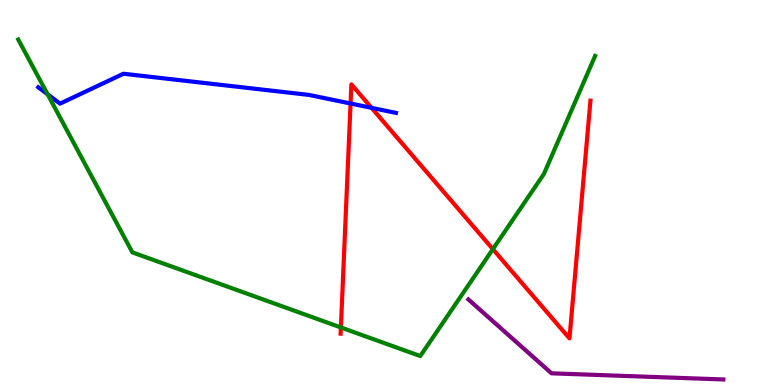[{'lines': ['blue', 'red'], 'intersections': [{'x': 4.52, 'y': 7.31}, {'x': 4.79, 'y': 7.2}]}, {'lines': ['green', 'red'], 'intersections': [{'x': 4.4, 'y': 1.49}, {'x': 6.36, 'y': 3.53}]}, {'lines': ['purple', 'red'], 'intersections': []}, {'lines': ['blue', 'green'], 'intersections': [{'x': 0.615, 'y': 7.55}]}, {'lines': ['blue', 'purple'], 'intersections': []}, {'lines': ['green', 'purple'], 'intersections': []}]